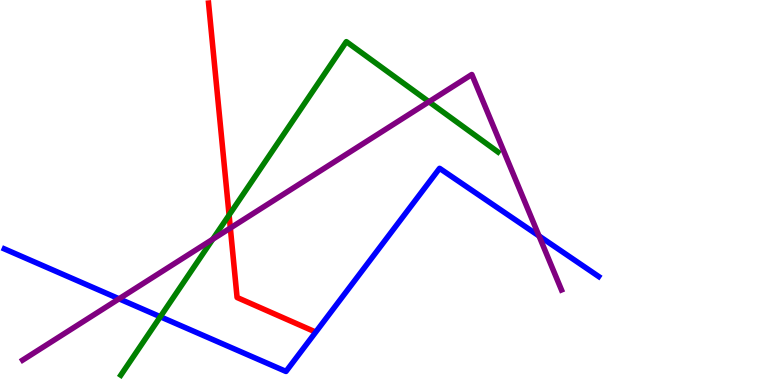[{'lines': ['blue', 'red'], 'intersections': []}, {'lines': ['green', 'red'], 'intersections': [{'x': 2.96, 'y': 4.41}]}, {'lines': ['purple', 'red'], 'intersections': [{'x': 2.97, 'y': 4.08}]}, {'lines': ['blue', 'green'], 'intersections': [{'x': 2.07, 'y': 1.77}]}, {'lines': ['blue', 'purple'], 'intersections': [{'x': 1.54, 'y': 2.24}, {'x': 6.96, 'y': 3.87}]}, {'lines': ['green', 'purple'], 'intersections': [{'x': 2.74, 'y': 3.79}, {'x': 5.53, 'y': 7.36}]}]